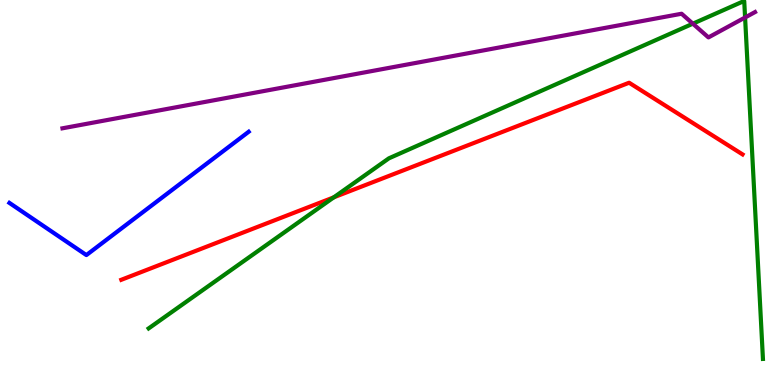[{'lines': ['blue', 'red'], 'intersections': []}, {'lines': ['green', 'red'], 'intersections': [{'x': 4.31, 'y': 4.87}]}, {'lines': ['purple', 'red'], 'intersections': []}, {'lines': ['blue', 'green'], 'intersections': []}, {'lines': ['blue', 'purple'], 'intersections': []}, {'lines': ['green', 'purple'], 'intersections': [{'x': 8.94, 'y': 9.38}, {'x': 9.61, 'y': 9.55}]}]